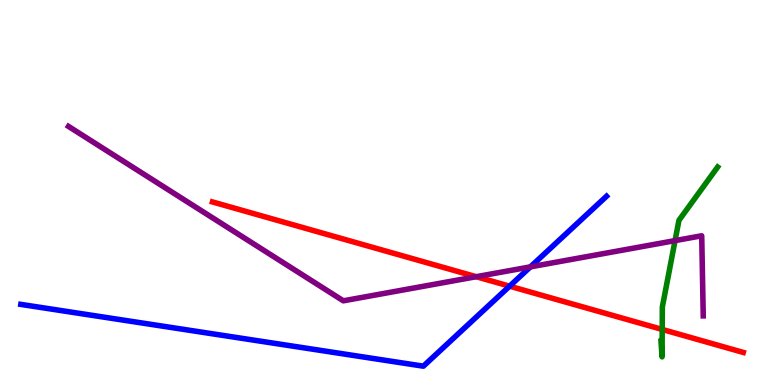[{'lines': ['blue', 'red'], 'intersections': [{'x': 6.58, 'y': 2.57}]}, {'lines': ['green', 'red'], 'intersections': [{'x': 8.54, 'y': 1.44}]}, {'lines': ['purple', 'red'], 'intersections': [{'x': 6.14, 'y': 2.81}]}, {'lines': ['blue', 'green'], 'intersections': []}, {'lines': ['blue', 'purple'], 'intersections': [{'x': 6.84, 'y': 3.07}]}, {'lines': ['green', 'purple'], 'intersections': [{'x': 8.71, 'y': 3.75}]}]